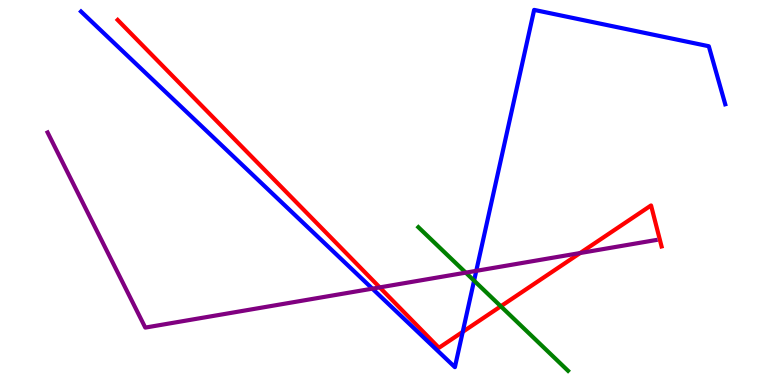[{'lines': ['blue', 'red'], 'intersections': [{'x': 5.97, 'y': 1.38}]}, {'lines': ['green', 'red'], 'intersections': [{'x': 6.46, 'y': 2.04}]}, {'lines': ['purple', 'red'], 'intersections': [{'x': 4.9, 'y': 2.54}, {'x': 7.49, 'y': 3.43}]}, {'lines': ['blue', 'green'], 'intersections': [{'x': 6.12, 'y': 2.71}]}, {'lines': ['blue', 'purple'], 'intersections': [{'x': 4.8, 'y': 2.5}, {'x': 6.15, 'y': 2.97}]}, {'lines': ['green', 'purple'], 'intersections': [{'x': 6.01, 'y': 2.92}]}]